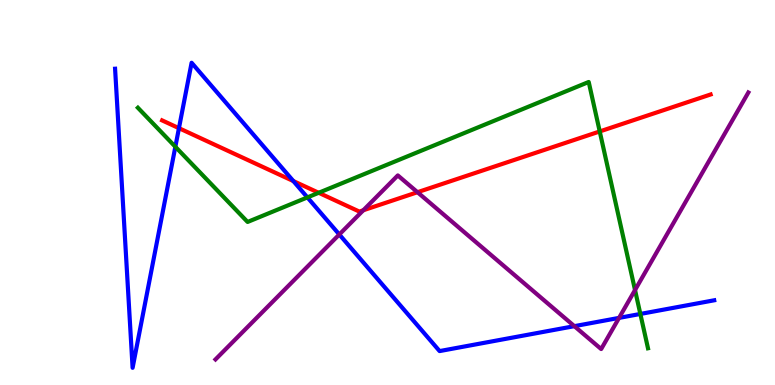[{'lines': ['blue', 'red'], 'intersections': [{'x': 2.31, 'y': 6.67}, {'x': 3.79, 'y': 5.3}]}, {'lines': ['green', 'red'], 'intersections': [{'x': 4.11, 'y': 4.99}, {'x': 7.74, 'y': 6.59}]}, {'lines': ['purple', 'red'], 'intersections': [{'x': 4.69, 'y': 4.54}, {'x': 5.39, 'y': 5.01}]}, {'lines': ['blue', 'green'], 'intersections': [{'x': 2.26, 'y': 6.19}, {'x': 3.97, 'y': 4.87}, {'x': 8.26, 'y': 1.85}]}, {'lines': ['blue', 'purple'], 'intersections': [{'x': 4.38, 'y': 3.91}, {'x': 7.41, 'y': 1.53}, {'x': 7.99, 'y': 1.74}]}, {'lines': ['green', 'purple'], 'intersections': [{'x': 8.19, 'y': 2.47}]}]